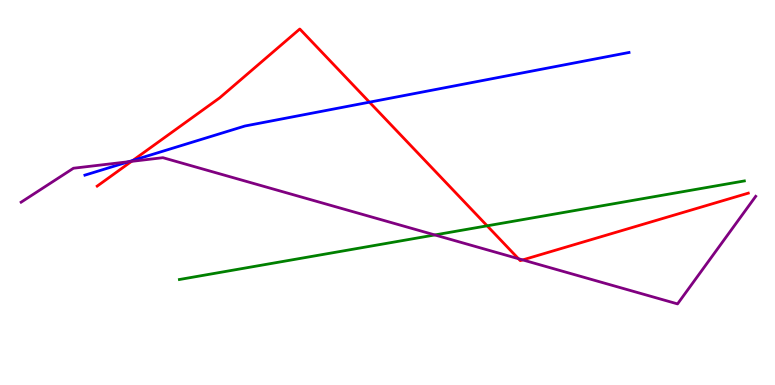[{'lines': ['blue', 'red'], 'intersections': [{'x': 1.71, 'y': 5.83}, {'x': 4.77, 'y': 7.35}]}, {'lines': ['green', 'red'], 'intersections': [{'x': 6.29, 'y': 4.13}]}, {'lines': ['purple', 'red'], 'intersections': [{'x': 1.7, 'y': 5.81}, {'x': 6.69, 'y': 3.28}, {'x': 6.74, 'y': 3.25}]}, {'lines': ['blue', 'green'], 'intersections': []}, {'lines': ['blue', 'purple'], 'intersections': [{'x': 1.66, 'y': 5.8}]}, {'lines': ['green', 'purple'], 'intersections': [{'x': 5.61, 'y': 3.9}]}]